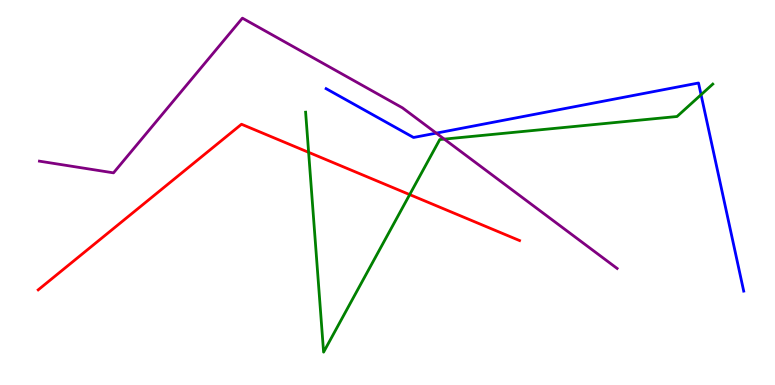[{'lines': ['blue', 'red'], 'intersections': []}, {'lines': ['green', 'red'], 'intersections': [{'x': 3.98, 'y': 6.04}, {'x': 5.29, 'y': 4.95}]}, {'lines': ['purple', 'red'], 'intersections': []}, {'lines': ['blue', 'green'], 'intersections': [{'x': 9.05, 'y': 7.54}]}, {'lines': ['blue', 'purple'], 'intersections': [{'x': 5.63, 'y': 6.54}]}, {'lines': ['green', 'purple'], 'intersections': [{'x': 5.73, 'y': 6.39}]}]